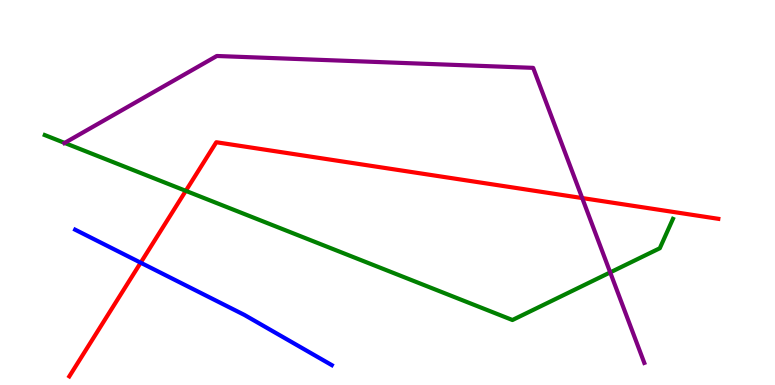[{'lines': ['blue', 'red'], 'intersections': [{'x': 1.82, 'y': 3.18}]}, {'lines': ['green', 'red'], 'intersections': [{'x': 2.4, 'y': 5.04}]}, {'lines': ['purple', 'red'], 'intersections': [{'x': 7.51, 'y': 4.86}]}, {'lines': ['blue', 'green'], 'intersections': []}, {'lines': ['blue', 'purple'], 'intersections': []}, {'lines': ['green', 'purple'], 'intersections': [{'x': 0.834, 'y': 6.29}, {'x': 7.87, 'y': 2.92}]}]